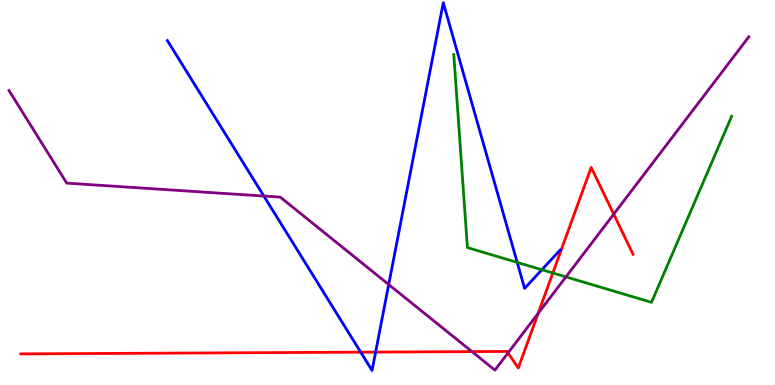[{'lines': ['blue', 'red'], 'intersections': [{'x': 4.65, 'y': 0.853}, {'x': 4.85, 'y': 0.855}]}, {'lines': ['green', 'red'], 'intersections': [{'x': 7.13, 'y': 2.91}]}, {'lines': ['purple', 'red'], 'intersections': [{'x': 6.09, 'y': 0.867}, {'x': 6.55, 'y': 0.833}, {'x': 6.94, 'y': 1.86}, {'x': 7.92, 'y': 4.44}]}, {'lines': ['blue', 'green'], 'intersections': [{'x': 6.67, 'y': 3.18}, {'x': 6.99, 'y': 2.99}]}, {'lines': ['blue', 'purple'], 'intersections': [{'x': 3.4, 'y': 4.91}, {'x': 5.02, 'y': 2.61}]}, {'lines': ['green', 'purple'], 'intersections': [{'x': 7.3, 'y': 2.81}]}]